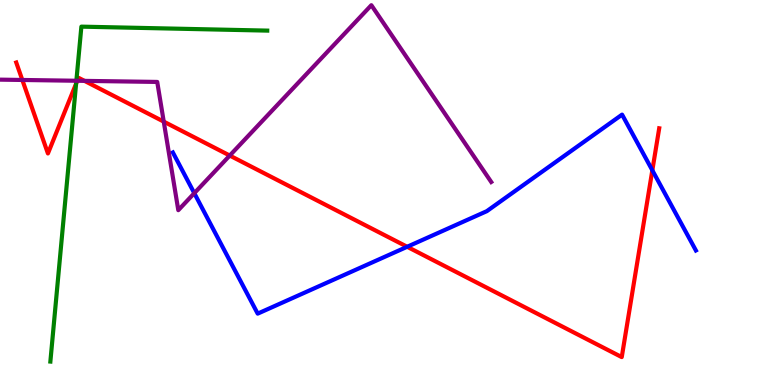[{'lines': ['blue', 'red'], 'intersections': [{'x': 5.25, 'y': 3.59}, {'x': 8.42, 'y': 5.58}]}, {'lines': ['green', 'red'], 'intersections': [{'x': 0.982, 'y': 7.83}]}, {'lines': ['purple', 'red'], 'intersections': [{'x': 0.288, 'y': 7.92}, {'x': 0.997, 'y': 7.9}, {'x': 1.09, 'y': 7.9}, {'x': 2.11, 'y': 6.84}, {'x': 2.96, 'y': 5.96}]}, {'lines': ['blue', 'green'], 'intersections': []}, {'lines': ['blue', 'purple'], 'intersections': [{'x': 2.51, 'y': 4.98}]}, {'lines': ['green', 'purple'], 'intersections': [{'x': 0.985, 'y': 7.9}]}]